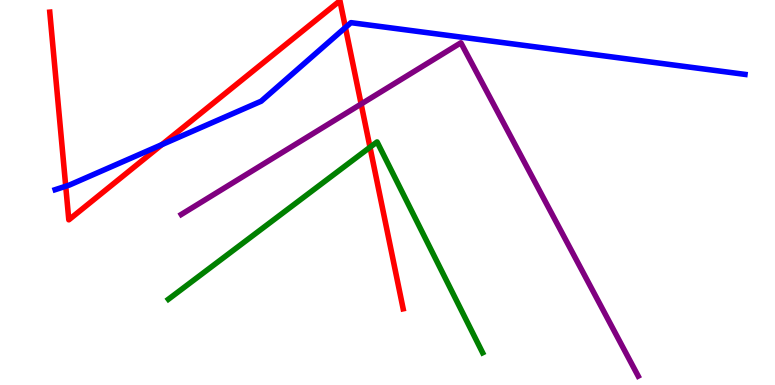[{'lines': ['blue', 'red'], 'intersections': [{'x': 0.848, 'y': 5.16}, {'x': 2.09, 'y': 6.24}, {'x': 4.46, 'y': 9.29}]}, {'lines': ['green', 'red'], 'intersections': [{'x': 4.77, 'y': 6.18}]}, {'lines': ['purple', 'red'], 'intersections': [{'x': 4.66, 'y': 7.3}]}, {'lines': ['blue', 'green'], 'intersections': []}, {'lines': ['blue', 'purple'], 'intersections': []}, {'lines': ['green', 'purple'], 'intersections': []}]